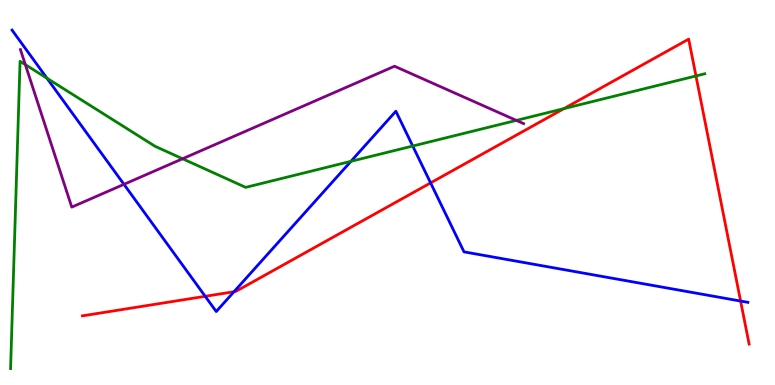[{'lines': ['blue', 'red'], 'intersections': [{'x': 2.65, 'y': 2.3}, {'x': 3.02, 'y': 2.42}, {'x': 5.56, 'y': 5.25}, {'x': 9.56, 'y': 2.18}]}, {'lines': ['green', 'red'], 'intersections': [{'x': 7.28, 'y': 7.18}, {'x': 8.98, 'y': 8.03}]}, {'lines': ['purple', 'red'], 'intersections': []}, {'lines': ['blue', 'green'], 'intersections': [{'x': 0.606, 'y': 7.97}, {'x': 4.53, 'y': 5.81}, {'x': 5.33, 'y': 6.21}]}, {'lines': ['blue', 'purple'], 'intersections': [{'x': 1.6, 'y': 5.21}]}, {'lines': ['green', 'purple'], 'intersections': [{'x': 0.327, 'y': 8.32}, {'x': 2.36, 'y': 5.88}, {'x': 6.66, 'y': 6.87}]}]